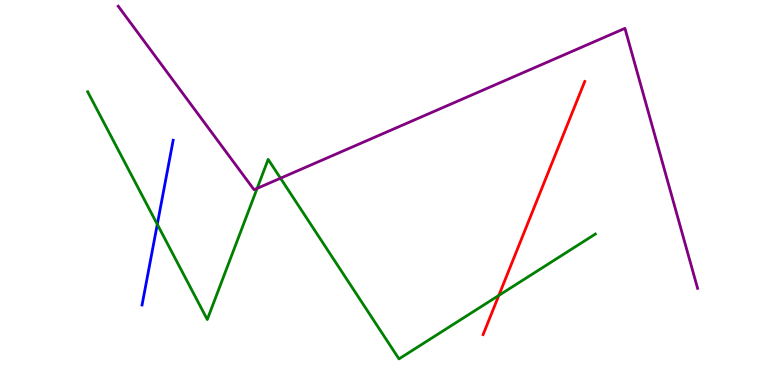[{'lines': ['blue', 'red'], 'intersections': []}, {'lines': ['green', 'red'], 'intersections': [{'x': 6.44, 'y': 2.33}]}, {'lines': ['purple', 'red'], 'intersections': []}, {'lines': ['blue', 'green'], 'intersections': [{'x': 2.03, 'y': 4.17}]}, {'lines': ['blue', 'purple'], 'intersections': []}, {'lines': ['green', 'purple'], 'intersections': [{'x': 3.32, 'y': 5.11}, {'x': 3.62, 'y': 5.37}]}]